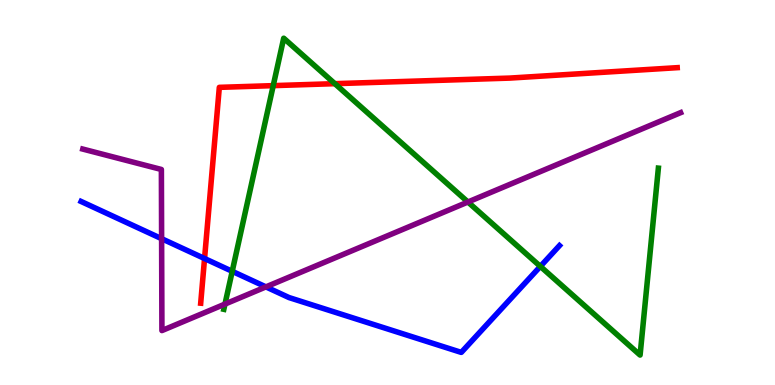[{'lines': ['blue', 'red'], 'intersections': [{'x': 2.64, 'y': 3.28}]}, {'lines': ['green', 'red'], 'intersections': [{'x': 3.53, 'y': 7.78}, {'x': 4.32, 'y': 7.83}]}, {'lines': ['purple', 'red'], 'intersections': []}, {'lines': ['blue', 'green'], 'intersections': [{'x': 3.0, 'y': 2.95}, {'x': 6.97, 'y': 3.08}]}, {'lines': ['blue', 'purple'], 'intersections': [{'x': 2.09, 'y': 3.8}, {'x': 3.43, 'y': 2.55}]}, {'lines': ['green', 'purple'], 'intersections': [{'x': 2.9, 'y': 2.1}, {'x': 6.04, 'y': 4.75}]}]